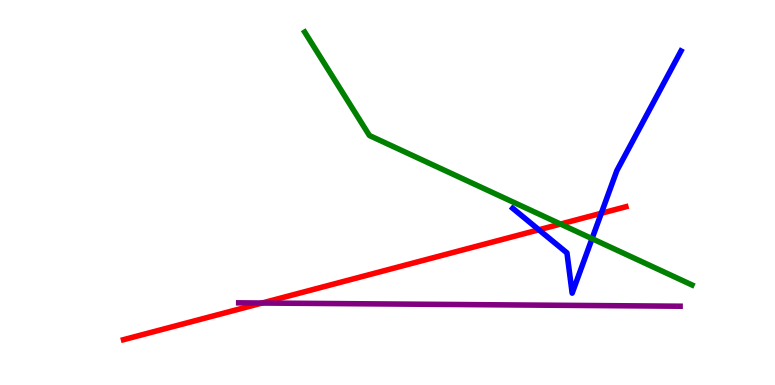[{'lines': ['blue', 'red'], 'intersections': [{'x': 6.95, 'y': 4.03}, {'x': 7.76, 'y': 4.46}]}, {'lines': ['green', 'red'], 'intersections': [{'x': 7.23, 'y': 4.18}]}, {'lines': ['purple', 'red'], 'intersections': [{'x': 3.38, 'y': 2.13}]}, {'lines': ['blue', 'green'], 'intersections': [{'x': 7.64, 'y': 3.8}]}, {'lines': ['blue', 'purple'], 'intersections': []}, {'lines': ['green', 'purple'], 'intersections': []}]